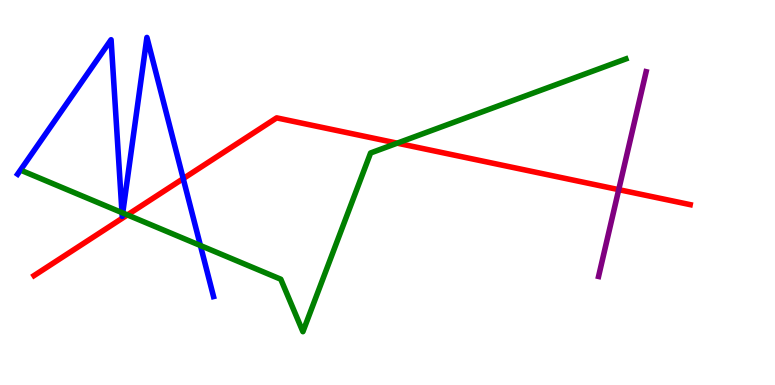[{'lines': ['blue', 'red'], 'intersections': [{'x': 2.36, 'y': 5.36}]}, {'lines': ['green', 'red'], 'intersections': [{'x': 1.64, 'y': 4.42}, {'x': 5.13, 'y': 6.28}]}, {'lines': ['purple', 'red'], 'intersections': [{'x': 7.98, 'y': 5.07}]}, {'lines': ['blue', 'green'], 'intersections': [{'x': 1.57, 'y': 4.48}, {'x': 1.58, 'y': 4.47}, {'x': 2.59, 'y': 3.62}]}, {'lines': ['blue', 'purple'], 'intersections': []}, {'lines': ['green', 'purple'], 'intersections': []}]